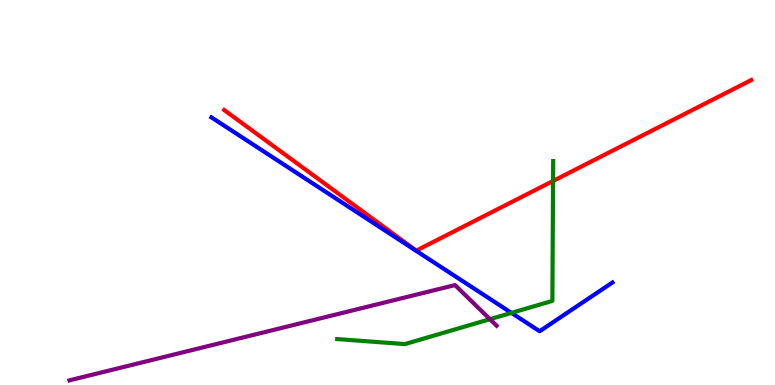[{'lines': ['blue', 'red'], 'intersections': []}, {'lines': ['green', 'red'], 'intersections': [{'x': 7.14, 'y': 5.3}]}, {'lines': ['purple', 'red'], 'intersections': []}, {'lines': ['blue', 'green'], 'intersections': [{'x': 6.6, 'y': 1.87}]}, {'lines': ['blue', 'purple'], 'intersections': []}, {'lines': ['green', 'purple'], 'intersections': [{'x': 6.32, 'y': 1.71}]}]